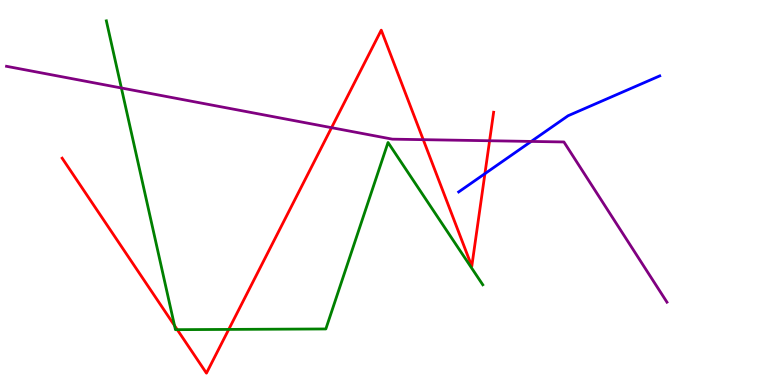[{'lines': ['blue', 'red'], 'intersections': [{'x': 6.26, 'y': 5.49}]}, {'lines': ['green', 'red'], 'intersections': [{'x': 2.25, 'y': 1.54}, {'x': 2.29, 'y': 1.44}, {'x': 2.95, 'y': 1.44}]}, {'lines': ['purple', 'red'], 'intersections': [{'x': 4.28, 'y': 6.68}, {'x': 5.46, 'y': 6.37}, {'x': 6.32, 'y': 6.34}]}, {'lines': ['blue', 'green'], 'intersections': []}, {'lines': ['blue', 'purple'], 'intersections': [{'x': 6.85, 'y': 6.33}]}, {'lines': ['green', 'purple'], 'intersections': [{'x': 1.57, 'y': 7.71}]}]